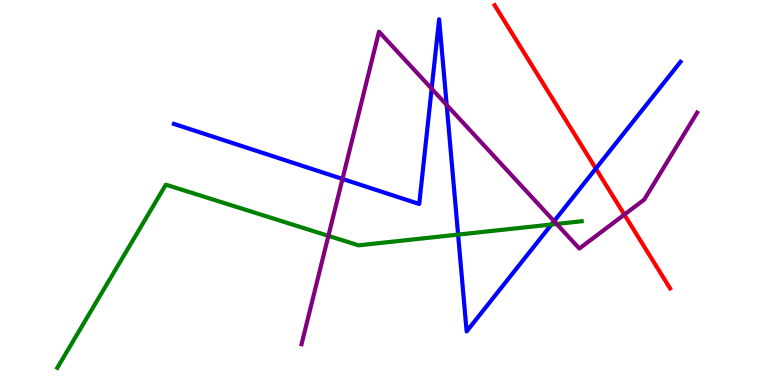[{'lines': ['blue', 'red'], 'intersections': [{'x': 7.69, 'y': 5.62}]}, {'lines': ['green', 'red'], 'intersections': []}, {'lines': ['purple', 'red'], 'intersections': [{'x': 8.06, 'y': 4.43}]}, {'lines': ['blue', 'green'], 'intersections': [{'x': 5.91, 'y': 3.91}, {'x': 7.12, 'y': 4.17}]}, {'lines': ['blue', 'purple'], 'intersections': [{'x': 4.42, 'y': 5.35}, {'x': 5.57, 'y': 7.7}, {'x': 5.76, 'y': 7.27}, {'x': 7.15, 'y': 4.25}]}, {'lines': ['green', 'purple'], 'intersections': [{'x': 4.24, 'y': 3.87}, {'x': 7.18, 'y': 4.18}]}]